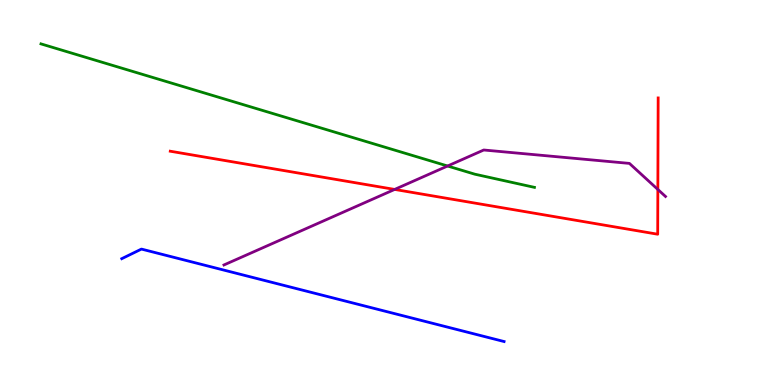[{'lines': ['blue', 'red'], 'intersections': []}, {'lines': ['green', 'red'], 'intersections': []}, {'lines': ['purple', 'red'], 'intersections': [{'x': 5.09, 'y': 5.08}, {'x': 8.49, 'y': 5.08}]}, {'lines': ['blue', 'green'], 'intersections': []}, {'lines': ['blue', 'purple'], 'intersections': []}, {'lines': ['green', 'purple'], 'intersections': [{'x': 5.78, 'y': 5.69}]}]